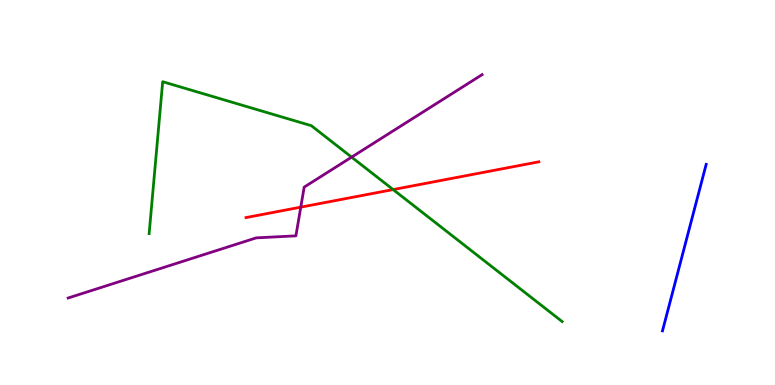[{'lines': ['blue', 'red'], 'intersections': []}, {'lines': ['green', 'red'], 'intersections': [{'x': 5.07, 'y': 5.08}]}, {'lines': ['purple', 'red'], 'intersections': [{'x': 3.88, 'y': 4.62}]}, {'lines': ['blue', 'green'], 'intersections': []}, {'lines': ['blue', 'purple'], 'intersections': []}, {'lines': ['green', 'purple'], 'intersections': [{'x': 4.54, 'y': 5.92}]}]